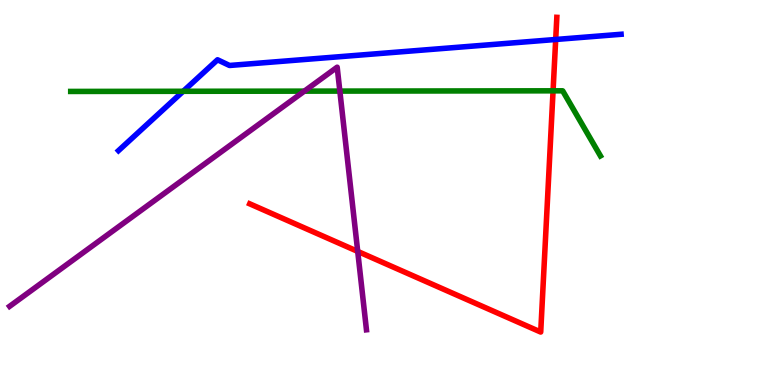[{'lines': ['blue', 'red'], 'intersections': [{'x': 7.17, 'y': 8.97}]}, {'lines': ['green', 'red'], 'intersections': [{'x': 7.14, 'y': 7.64}]}, {'lines': ['purple', 'red'], 'intersections': [{'x': 4.62, 'y': 3.47}]}, {'lines': ['blue', 'green'], 'intersections': [{'x': 2.36, 'y': 7.63}]}, {'lines': ['blue', 'purple'], 'intersections': []}, {'lines': ['green', 'purple'], 'intersections': [{'x': 3.93, 'y': 7.63}, {'x': 4.39, 'y': 7.63}]}]